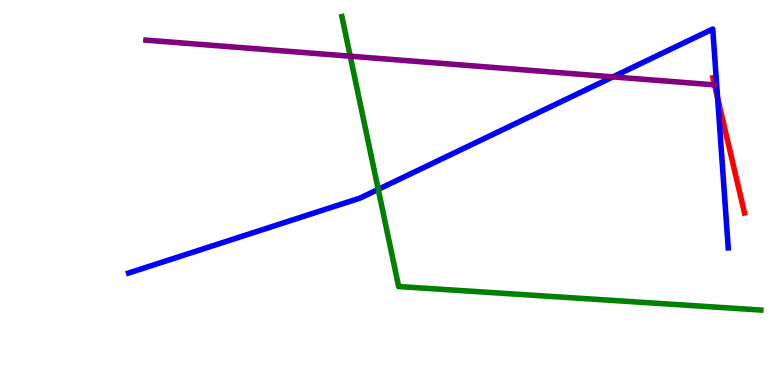[{'lines': ['blue', 'red'], 'intersections': [{'x': 9.26, 'y': 7.46}]}, {'lines': ['green', 'red'], 'intersections': []}, {'lines': ['purple', 'red'], 'intersections': [{'x': 9.22, 'y': 7.8}]}, {'lines': ['blue', 'green'], 'intersections': [{'x': 4.88, 'y': 5.08}]}, {'lines': ['blue', 'purple'], 'intersections': [{'x': 7.91, 'y': 8.0}]}, {'lines': ['green', 'purple'], 'intersections': [{'x': 4.52, 'y': 8.54}]}]